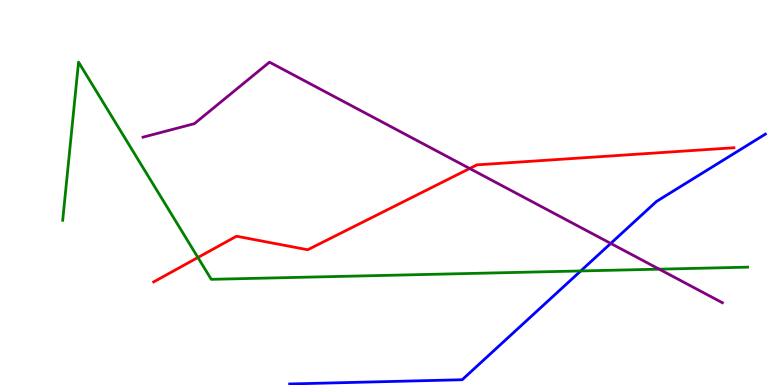[{'lines': ['blue', 'red'], 'intersections': []}, {'lines': ['green', 'red'], 'intersections': [{'x': 2.55, 'y': 3.31}]}, {'lines': ['purple', 'red'], 'intersections': [{'x': 6.06, 'y': 5.62}]}, {'lines': ['blue', 'green'], 'intersections': [{'x': 7.49, 'y': 2.96}]}, {'lines': ['blue', 'purple'], 'intersections': [{'x': 7.88, 'y': 3.68}]}, {'lines': ['green', 'purple'], 'intersections': [{'x': 8.51, 'y': 3.01}]}]